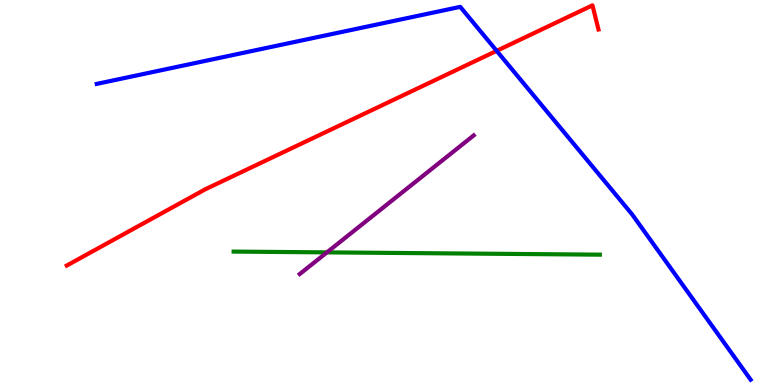[{'lines': ['blue', 'red'], 'intersections': [{'x': 6.41, 'y': 8.68}]}, {'lines': ['green', 'red'], 'intersections': []}, {'lines': ['purple', 'red'], 'intersections': []}, {'lines': ['blue', 'green'], 'intersections': []}, {'lines': ['blue', 'purple'], 'intersections': []}, {'lines': ['green', 'purple'], 'intersections': [{'x': 4.22, 'y': 3.44}]}]